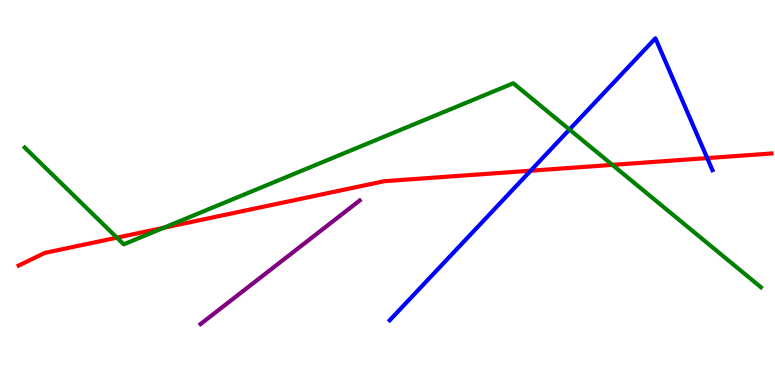[{'lines': ['blue', 'red'], 'intersections': [{'x': 6.85, 'y': 5.57}, {'x': 9.13, 'y': 5.89}]}, {'lines': ['green', 'red'], 'intersections': [{'x': 1.51, 'y': 3.83}, {'x': 2.11, 'y': 4.08}, {'x': 7.9, 'y': 5.72}]}, {'lines': ['purple', 'red'], 'intersections': []}, {'lines': ['blue', 'green'], 'intersections': [{'x': 7.35, 'y': 6.64}]}, {'lines': ['blue', 'purple'], 'intersections': []}, {'lines': ['green', 'purple'], 'intersections': []}]